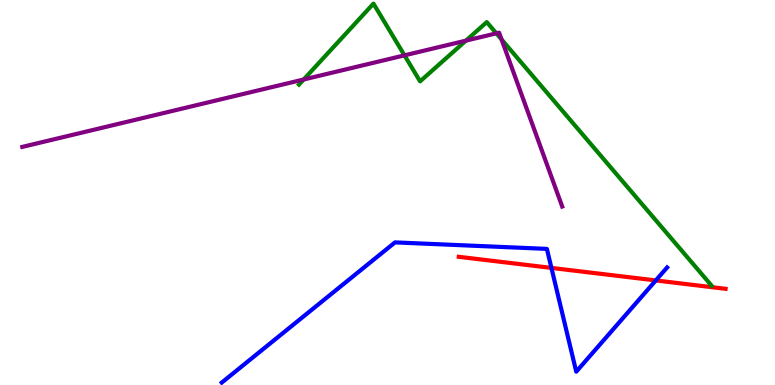[{'lines': ['blue', 'red'], 'intersections': [{'x': 7.12, 'y': 3.04}, {'x': 8.46, 'y': 2.72}]}, {'lines': ['green', 'red'], 'intersections': []}, {'lines': ['purple', 'red'], 'intersections': []}, {'lines': ['blue', 'green'], 'intersections': []}, {'lines': ['blue', 'purple'], 'intersections': []}, {'lines': ['green', 'purple'], 'intersections': [{'x': 3.92, 'y': 7.93}, {'x': 5.22, 'y': 8.56}, {'x': 6.01, 'y': 8.94}, {'x': 6.4, 'y': 9.13}, {'x': 6.47, 'y': 8.98}]}]